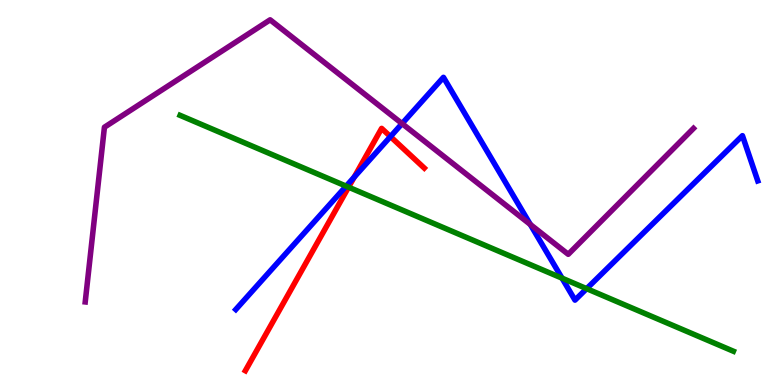[{'lines': ['blue', 'red'], 'intersections': [{'x': 4.57, 'y': 5.4}, {'x': 5.04, 'y': 6.45}]}, {'lines': ['green', 'red'], 'intersections': [{'x': 4.5, 'y': 5.14}]}, {'lines': ['purple', 'red'], 'intersections': []}, {'lines': ['blue', 'green'], 'intersections': [{'x': 4.47, 'y': 5.17}, {'x': 7.25, 'y': 2.77}, {'x': 7.57, 'y': 2.5}]}, {'lines': ['blue', 'purple'], 'intersections': [{'x': 5.19, 'y': 6.79}, {'x': 6.84, 'y': 4.17}]}, {'lines': ['green', 'purple'], 'intersections': []}]